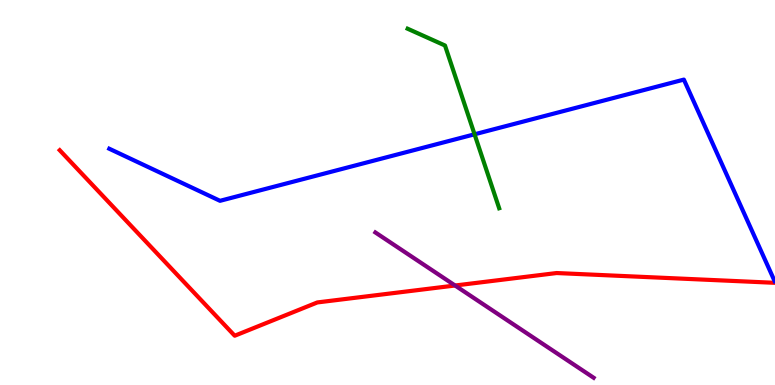[{'lines': ['blue', 'red'], 'intersections': []}, {'lines': ['green', 'red'], 'intersections': []}, {'lines': ['purple', 'red'], 'intersections': [{'x': 5.87, 'y': 2.58}]}, {'lines': ['blue', 'green'], 'intersections': [{'x': 6.12, 'y': 6.51}]}, {'lines': ['blue', 'purple'], 'intersections': []}, {'lines': ['green', 'purple'], 'intersections': []}]